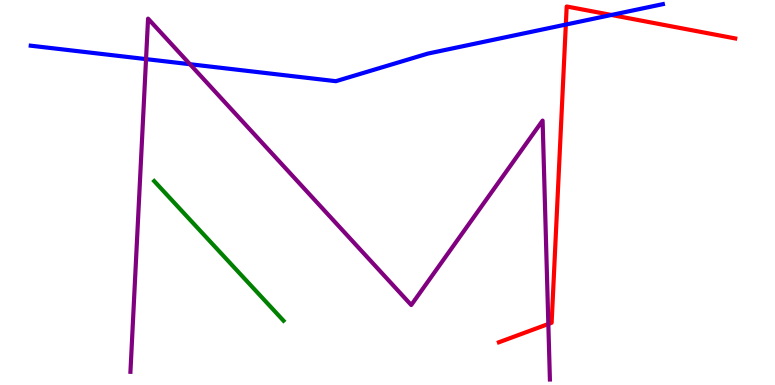[{'lines': ['blue', 'red'], 'intersections': [{'x': 7.3, 'y': 9.36}, {'x': 7.89, 'y': 9.61}]}, {'lines': ['green', 'red'], 'intersections': []}, {'lines': ['purple', 'red'], 'intersections': [{'x': 7.08, 'y': 1.58}]}, {'lines': ['blue', 'green'], 'intersections': []}, {'lines': ['blue', 'purple'], 'intersections': [{'x': 1.88, 'y': 8.46}, {'x': 2.45, 'y': 8.33}]}, {'lines': ['green', 'purple'], 'intersections': []}]